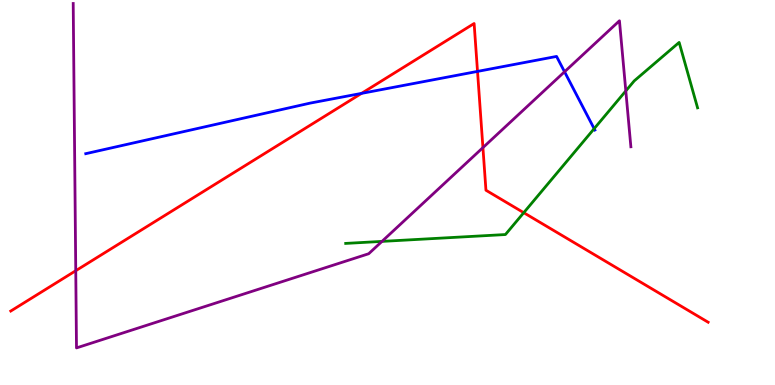[{'lines': ['blue', 'red'], 'intersections': [{'x': 4.67, 'y': 7.57}, {'x': 6.16, 'y': 8.15}]}, {'lines': ['green', 'red'], 'intersections': [{'x': 6.76, 'y': 4.48}]}, {'lines': ['purple', 'red'], 'intersections': [{'x': 0.978, 'y': 2.97}, {'x': 6.23, 'y': 6.17}]}, {'lines': ['blue', 'green'], 'intersections': [{'x': 7.67, 'y': 6.66}]}, {'lines': ['blue', 'purple'], 'intersections': [{'x': 7.28, 'y': 8.14}]}, {'lines': ['green', 'purple'], 'intersections': [{'x': 4.93, 'y': 3.73}, {'x': 8.07, 'y': 7.64}]}]